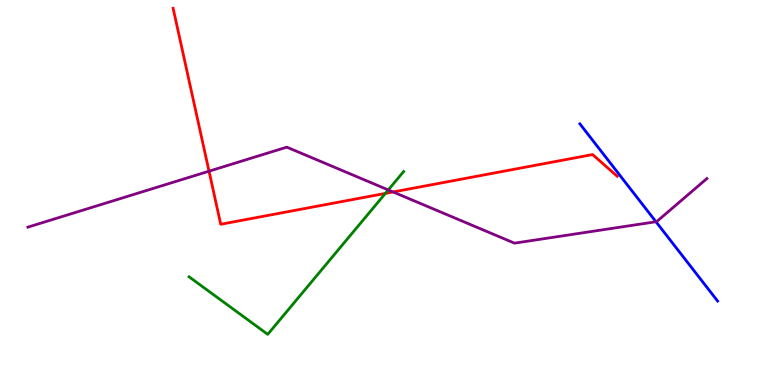[{'lines': ['blue', 'red'], 'intersections': []}, {'lines': ['green', 'red'], 'intersections': [{'x': 4.97, 'y': 4.98}]}, {'lines': ['purple', 'red'], 'intersections': [{'x': 2.7, 'y': 5.55}, {'x': 5.07, 'y': 5.01}]}, {'lines': ['blue', 'green'], 'intersections': []}, {'lines': ['blue', 'purple'], 'intersections': [{'x': 8.46, 'y': 4.24}]}, {'lines': ['green', 'purple'], 'intersections': [{'x': 5.01, 'y': 5.07}]}]